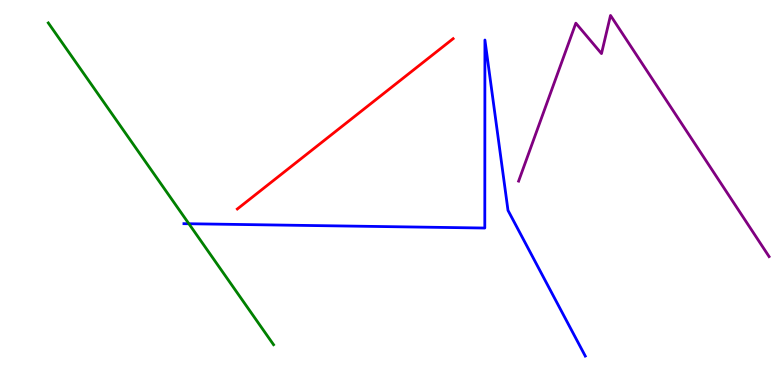[{'lines': ['blue', 'red'], 'intersections': []}, {'lines': ['green', 'red'], 'intersections': []}, {'lines': ['purple', 'red'], 'intersections': []}, {'lines': ['blue', 'green'], 'intersections': [{'x': 2.44, 'y': 4.19}]}, {'lines': ['blue', 'purple'], 'intersections': []}, {'lines': ['green', 'purple'], 'intersections': []}]